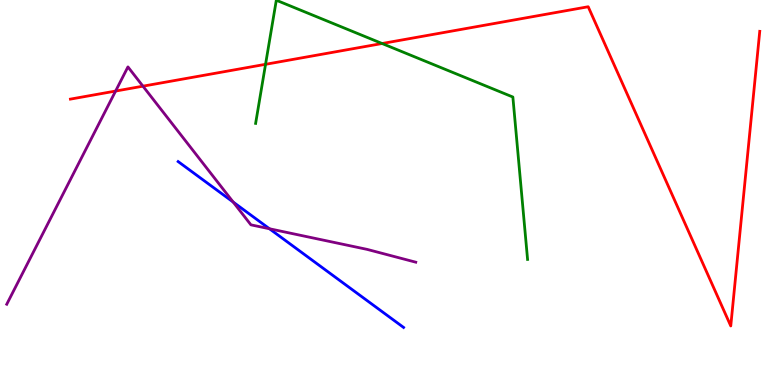[{'lines': ['blue', 'red'], 'intersections': []}, {'lines': ['green', 'red'], 'intersections': [{'x': 3.43, 'y': 8.33}, {'x': 4.93, 'y': 8.87}]}, {'lines': ['purple', 'red'], 'intersections': [{'x': 1.49, 'y': 7.63}, {'x': 1.84, 'y': 7.76}]}, {'lines': ['blue', 'green'], 'intersections': []}, {'lines': ['blue', 'purple'], 'intersections': [{'x': 3.01, 'y': 4.75}, {'x': 3.48, 'y': 4.06}]}, {'lines': ['green', 'purple'], 'intersections': []}]